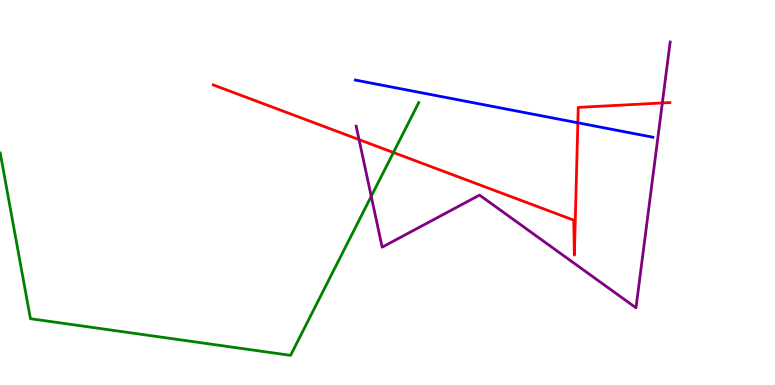[{'lines': ['blue', 'red'], 'intersections': [{'x': 7.46, 'y': 6.81}]}, {'lines': ['green', 'red'], 'intersections': [{'x': 5.08, 'y': 6.04}]}, {'lines': ['purple', 'red'], 'intersections': [{'x': 4.63, 'y': 6.37}, {'x': 8.55, 'y': 7.33}]}, {'lines': ['blue', 'green'], 'intersections': []}, {'lines': ['blue', 'purple'], 'intersections': []}, {'lines': ['green', 'purple'], 'intersections': [{'x': 4.79, 'y': 4.9}]}]